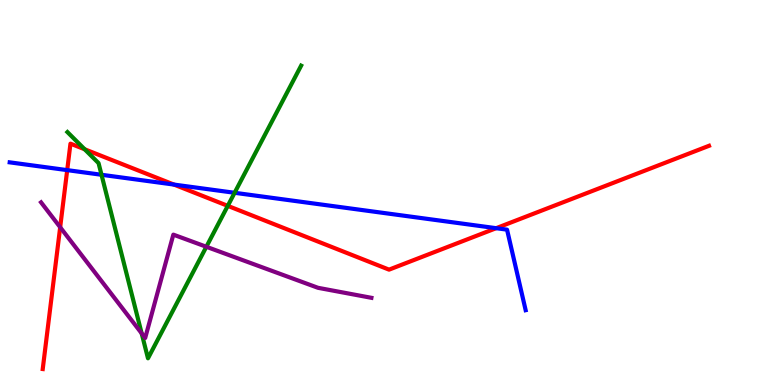[{'lines': ['blue', 'red'], 'intersections': [{'x': 0.867, 'y': 5.58}, {'x': 2.24, 'y': 5.21}, {'x': 6.4, 'y': 4.07}]}, {'lines': ['green', 'red'], 'intersections': [{'x': 1.09, 'y': 6.12}, {'x': 2.94, 'y': 4.65}]}, {'lines': ['purple', 'red'], 'intersections': [{'x': 0.776, 'y': 4.1}]}, {'lines': ['blue', 'green'], 'intersections': [{'x': 1.31, 'y': 5.46}, {'x': 3.03, 'y': 4.99}]}, {'lines': ['blue', 'purple'], 'intersections': []}, {'lines': ['green', 'purple'], 'intersections': [{'x': 1.83, 'y': 1.34}, {'x': 2.66, 'y': 3.59}]}]